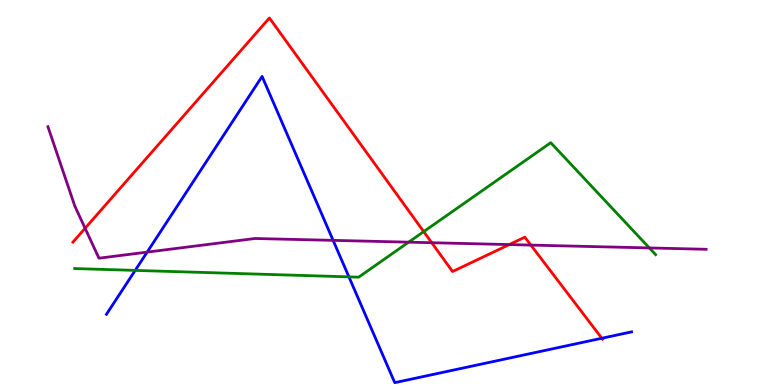[{'lines': ['blue', 'red'], 'intersections': [{'x': 7.77, 'y': 1.21}]}, {'lines': ['green', 'red'], 'intersections': [{'x': 5.47, 'y': 3.98}]}, {'lines': ['purple', 'red'], 'intersections': [{'x': 1.1, 'y': 4.07}, {'x': 5.57, 'y': 3.7}, {'x': 6.57, 'y': 3.65}, {'x': 6.85, 'y': 3.63}]}, {'lines': ['blue', 'green'], 'intersections': [{'x': 1.74, 'y': 2.98}, {'x': 4.5, 'y': 2.81}]}, {'lines': ['blue', 'purple'], 'intersections': [{'x': 1.9, 'y': 3.45}, {'x': 4.3, 'y': 3.76}]}, {'lines': ['green', 'purple'], 'intersections': [{'x': 5.27, 'y': 3.71}, {'x': 8.38, 'y': 3.56}]}]